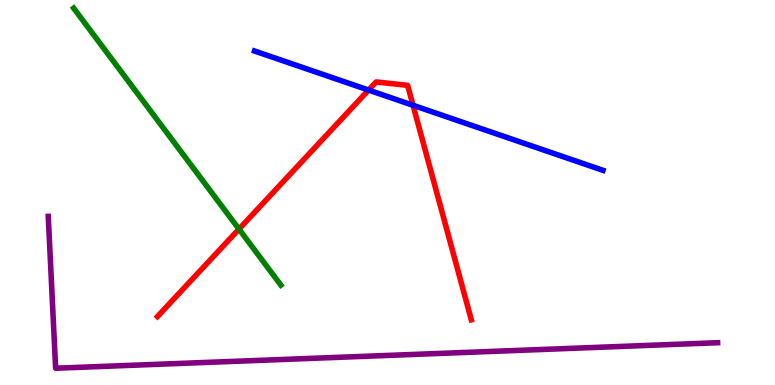[{'lines': ['blue', 'red'], 'intersections': [{'x': 4.76, 'y': 7.66}, {'x': 5.33, 'y': 7.27}]}, {'lines': ['green', 'red'], 'intersections': [{'x': 3.08, 'y': 4.05}]}, {'lines': ['purple', 'red'], 'intersections': []}, {'lines': ['blue', 'green'], 'intersections': []}, {'lines': ['blue', 'purple'], 'intersections': []}, {'lines': ['green', 'purple'], 'intersections': []}]